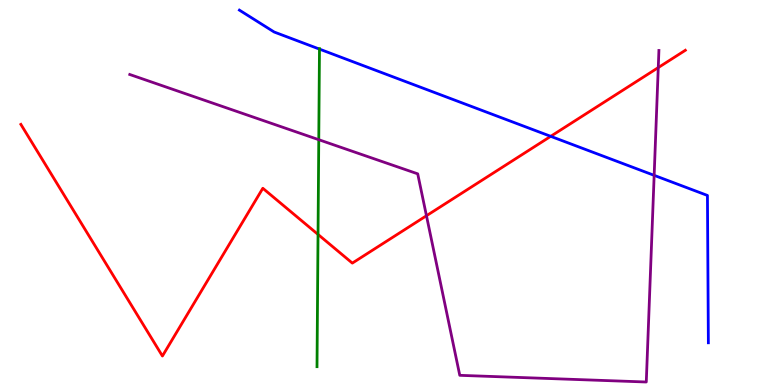[{'lines': ['blue', 'red'], 'intersections': [{'x': 7.11, 'y': 6.46}]}, {'lines': ['green', 'red'], 'intersections': [{'x': 4.1, 'y': 3.91}]}, {'lines': ['purple', 'red'], 'intersections': [{'x': 5.5, 'y': 4.4}, {'x': 8.49, 'y': 8.24}]}, {'lines': ['blue', 'green'], 'intersections': [{'x': 4.12, 'y': 8.72}]}, {'lines': ['blue', 'purple'], 'intersections': [{'x': 8.44, 'y': 5.45}]}, {'lines': ['green', 'purple'], 'intersections': [{'x': 4.11, 'y': 6.37}]}]